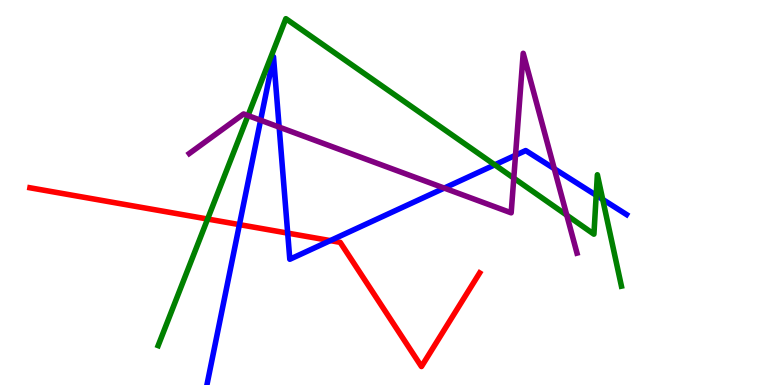[{'lines': ['blue', 'red'], 'intersections': [{'x': 3.09, 'y': 4.17}, {'x': 3.71, 'y': 3.95}, {'x': 4.26, 'y': 3.75}]}, {'lines': ['green', 'red'], 'intersections': [{'x': 2.68, 'y': 4.31}]}, {'lines': ['purple', 'red'], 'intersections': []}, {'lines': ['blue', 'green'], 'intersections': [{'x': 6.38, 'y': 5.72}, {'x': 7.69, 'y': 4.93}, {'x': 7.78, 'y': 4.82}]}, {'lines': ['blue', 'purple'], 'intersections': [{'x': 3.36, 'y': 6.88}, {'x': 3.6, 'y': 6.7}, {'x': 5.73, 'y': 5.11}, {'x': 6.65, 'y': 5.97}, {'x': 7.15, 'y': 5.62}]}, {'lines': ['green', 'purple'], 'intersections': [{'x': 3.2, 'y': 7.0}, {'x': 6.63, 'y': 5.37}, {'x': 7.31, 'y': 4.41}]}]